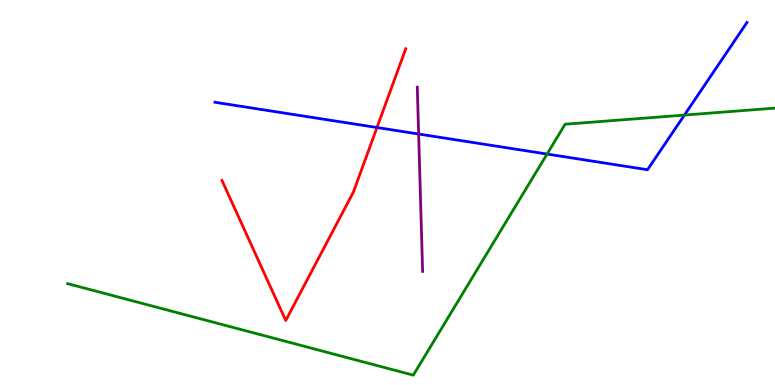[{'lines': ['blue', 'red'], 'intersections': [{'x': 4.86, 'y': 6.69}]}, {'lines': ['green', 'red'], 'intersections': []}, {'lines': ['purple', 'red'], 'intersections': []}, {'lines': ['blue', 'green'], 'intersections': [{'x': 7.06, 'y': 6.0}, {'x': 8.83, 'y': 7.01}]}, {'lines': ['blue', 'purple'], 'intersections': [{'x': 5.4, 'y': 6.52}]}, {'lines': ['green', 'purple'], 'intersections': []}]